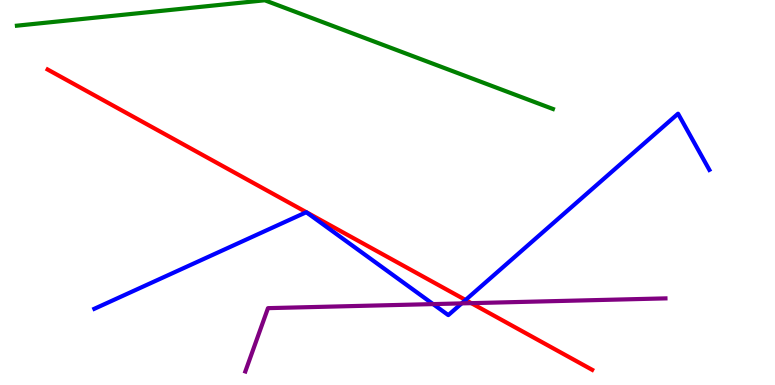[{'lines': ['blue', 'red'], 'intersections': [{'x': 6.01, 'y': 2.21}]}, {'lines': ['green', 'red'], 'intersections': []}, {'lines': ['purple', 'red'], 'intersections': [{'x': 6.08, 'y': 2.13}]}, {'lines': ['blue', 'green'], 'intersections': []}, {'lines': ['blue', 'purple'], 'intersections': [{'x': 5.59, 'y': 2.1}, {'x': 5.96, 'y': 2.12}]}, {'lines': ['green', 'purple'], 'intersections': []}]